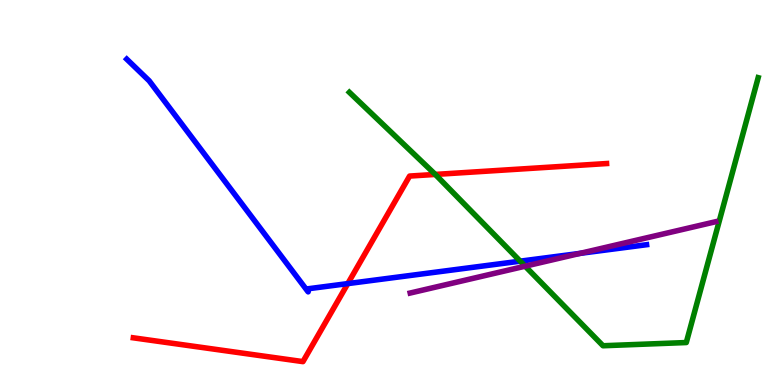[{'lines': ['blue', 'red'], 'intersections': [{'x': 4.49, 'y': 2.63}]}, {'lines': ['green', 'red'], 'intersections': [{'x': 5.62, 'y': 5.47}]}, {'lines': ['purple', 'red'], 'intersections': []}, {'lines': ['blue', 'green'], 'intersections': [{'x': 6.71, 'y': 3.22}]}, {'lines': ['blue', 'purple'], 'intersections': [{'x': 7.49, 'y': 3.42}]}, {'lines': ['green', 'purple'], 'intersections': [{'x': 6.78, 'y': 3.09}]}]